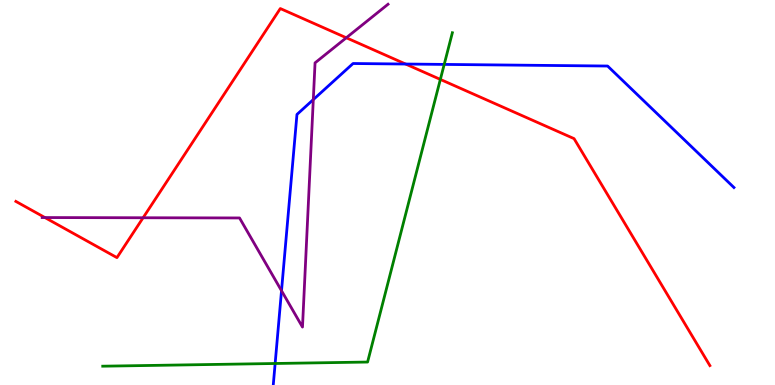[{'lines': ['blue', 'red'], 'intersections': [{'x': 5.23, 'y': 8.34}]}, {'lines': ['green', 'red'], 'intersections': [{'x': 5.68, 'y': 7.94}]}, {'lines': ['purple', 'red'], 'intersections': [{'x': 0.579, 'y': 4.35}, {'x': 1.85, 'y': 4.34}, {'x': 4.47, 'y': 9.02}]}, {'lines': ['blue', 'green'], 'intersections': [{'x': 3.55, 'y': 0.559}, {'x': 5.73, 'y': 8.33}]}, {'lines': ['blue', 'purple'], 'intersections': [{'x': 3.63, 'y': 2.45}, {'x': 4.04, 'y': 7.41}]}, {'lines': ['green', 'purple'], 'intersections': []}]